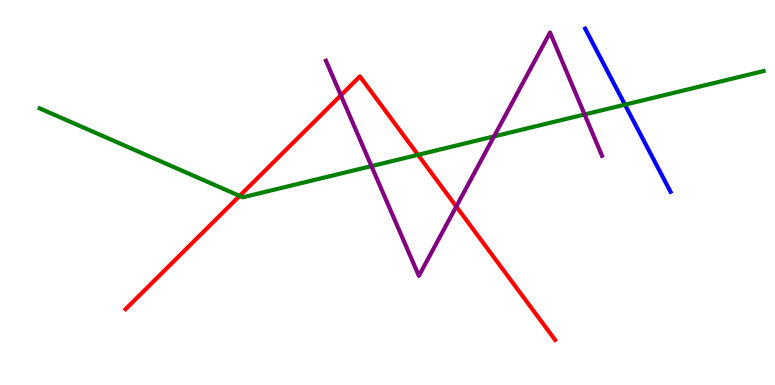[{'lines': ['blue', 'red'], 'intersections': []}, {'lines': ['green', 'red'], 'intersections': [{'x': 3.09, 'y': 4.91}, {'x': 5.39, 'y': 5.98}]}, {'lines': ['purple', 'red'], 'intersections': [{'x': 4.4, 'y': 7.52}, {'x': 5.89, 'y': 4.64}]}, {'lines': ['blue', 'green'], 'intersections': [{'x': 8.06, 'y': 7.28}]}, {'lines': ['blue', 'purple'], 'intersections': []}, {'lines': ['green', 'purple'], 'intersections': [{'x': 4.79, 'y': 5.69}, {'x': 6.37, 'y': 6.46}, {'x': 7.54, 'y': 7.03}]}]